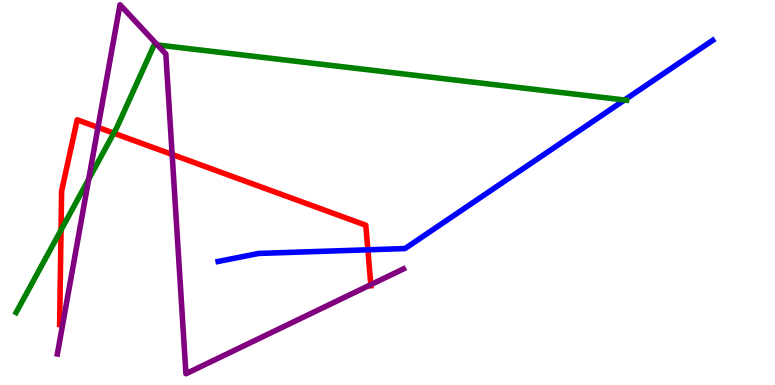[{'lines': ['blue', 'red'], 'intersections': [{'x': 4.75, 'y': 3.51}]}, {'lines': ['green', 'red'], 'intersections': [{'x': 0.788, 'y': 4.03}, {'x': 1.47, 'y': 6.54}]}, {'lines': ['purple', 'red'], 'intersections': [{'x': 1.26, 'y': 6.69}, {'x': 2.22, 'y': 5.99}, {'x': 4.78, 'y': 2.61}]}, {'lines': ['blue', 'green'], 'intersections': [{'x': 8.06, 'y': 7.4}]}, {'lines': ['blue', 'purple'], 'intersections': []}, {'lines': ['green', 'purple'], 'intersections': [{'x': 1.14, 'y': 5.35}, {'x': 2.03, 'y': 8.83}]}]